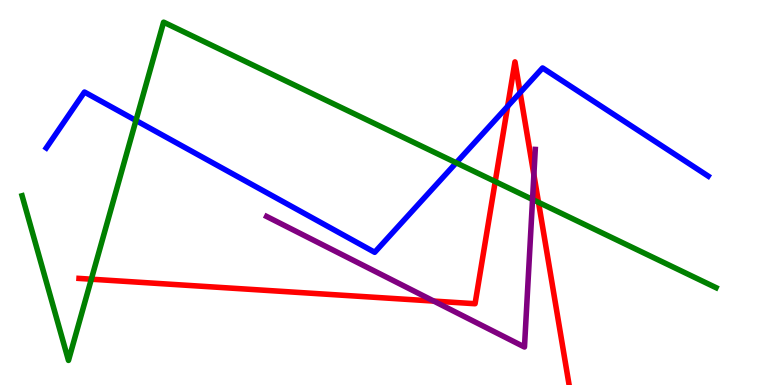[{'lines': ['blue', 'red'], 'intersections': [{'x': 6.55, 'y': 7.24}, {'x': 6.71, 'y': 7.59}]}, {'lines': ['green', 'red'], 'intersections': [{'x': 1.18, 'y': 2.75}, {'x': 6.39, 'y': 5.28}, {'x': 6.95, 'y': 4.74}]}, {'lines': ['purple', 'red'], 'intersections': [{'x': 5.6, 'y': 2.18}, {'x': 6.89, 'y': 5.46}]}, {'lines': ['blue', 'green'], 'intersections': [{'x': 1.75, 'y': 6.87}, {'x': 5.89, 'y': 5.77}]}, {'lines': ['blue', 'purple'], 'intersections': []}, {'lines': ['green', 'purple'], 'intersections': [{'x': 6.87, 'y': 4.82}]}]